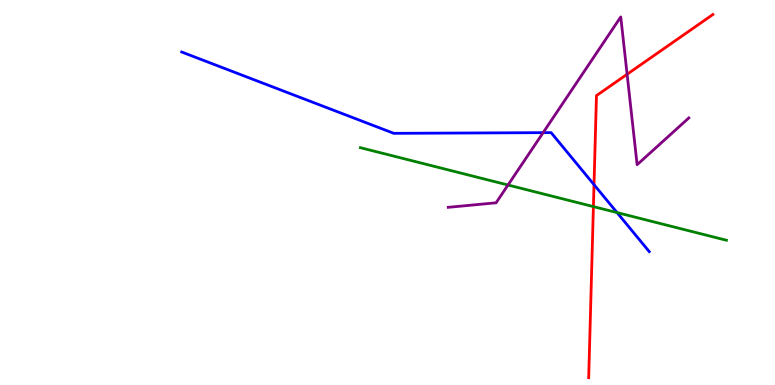[{'lines': ['blue', 'red'], 'intersections': [{'x': 7.66, 'y': 5.2}]}, {'lines': ['green', 'red'], 'intersections': [{'x': 7.66, 'y': 4.63}]}, {'lines': ['purple', 'red'], 'intersections': [{'x': 8.09, 'y': 8.07}]}, {'lines': ['blue', 'green'], 'intersections': [{'x': 7.96, 'y': 4.48}]}, {'lines': ['blue', 'purple'], 'intersections': [{'x': 7.01, 'y': 6.55}]}, {'lines': ['green', 'purple'], 'intersections': [{'x': 6.55, 'y': 5.19}]}]